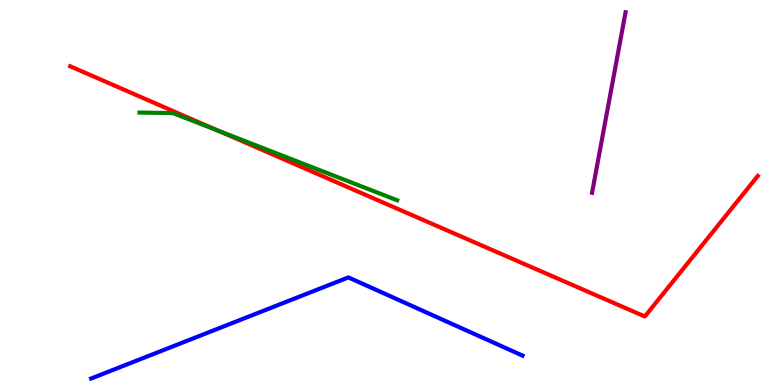[{'lines': ['blue', 'red'], 'intersections': []}, {'lines': ['green', 'red'], 'intersections': [{'x': 2.81, 'y': 6.61}]}, {'lines': ['purple', 'red'], 'intersections': []}, {'lines': ['blue', 'green'], 'intersections': []}, {'lines': ['blue', 'purple'], 'intersections': []}, {'lines': ['green', 'purple'], 'intersections': []}]